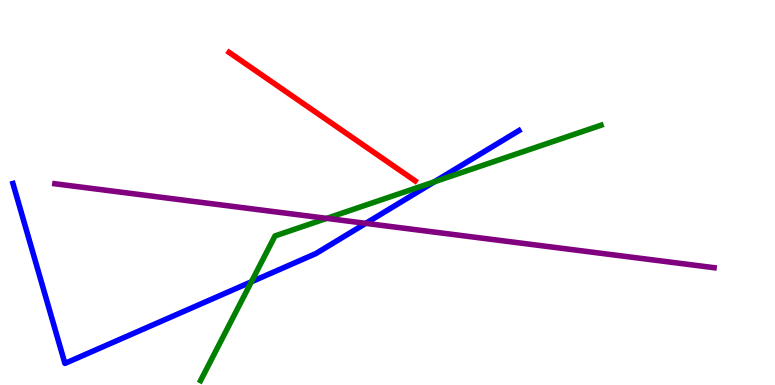[{'lines': ['blue', 'red'], 'intersections': []}, {'lines': ['green', 'red'], 'intersections': []}, {'lines': ['purple', 'red'], 'intersections': []}, {'lines': ['blue', 'green'], 'intersections': [{'x': 3.24, 'y': 2.68}, {'x': 5.6, 'y': 5.28}]}, {'lines': ['blue', 'purple'], 'intersections': [{'x': 4.72, 'y': 4.2}]}, {'lines': ['green', 'purple'], 'intersections': [{'x': 4.22, 'y': 4.33}]}]